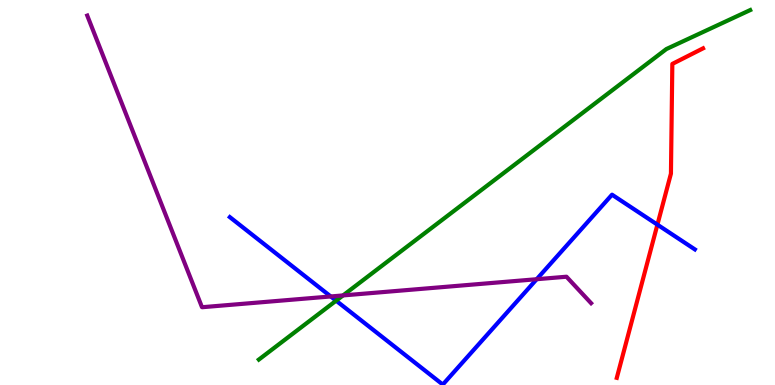[{'lines': ['blue', 'red'], 'intersections': [{'x': 8.48, 'y': 4.16}]}, {'lines': ['green', 'red'], 'intersections': []}, {'lines': ['purple', 'red'], 'intersections': []}, {'lines': ['blue', 'green'], 'intersections': [{'x': 4.34, 'y': 2.19}]}, {'lines': ['blue', 'purple'], 'intersections': [{'x': 4.27, 'y': 2.3}, {'x': 6.93, 'y': 2.75}]}, {'lines': ['green', 'purple'], 'intersections': [{'x': 4.43, 'y': 2.33}]}]